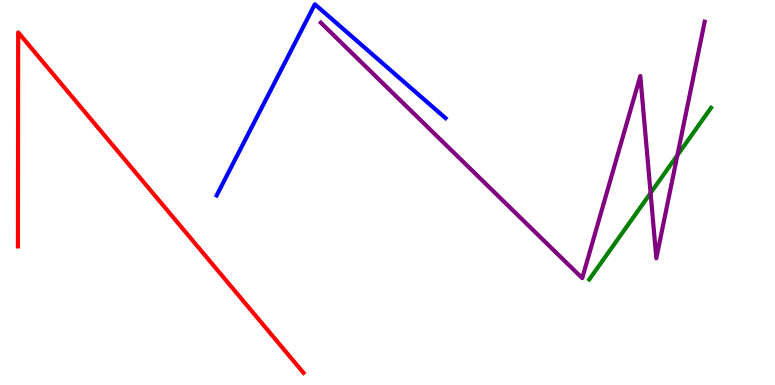[{'lines': ['blue', 'red'], 'intersections': []}, {'lines': ['green', 'red'], 'intersections': []}, {'lines': ['purple', 'red'], 'intersections': []}, {'lines': ['blue', 'green'], 'intersections': []}, {'lines': ['blue', 'purple'], 'intersections': []}, {'lines': ['green', 'purple'], 'intersections': [{'x': 8.39, 'y': 4.99}, {'x': 8.74, 'y': 5.97}]}]